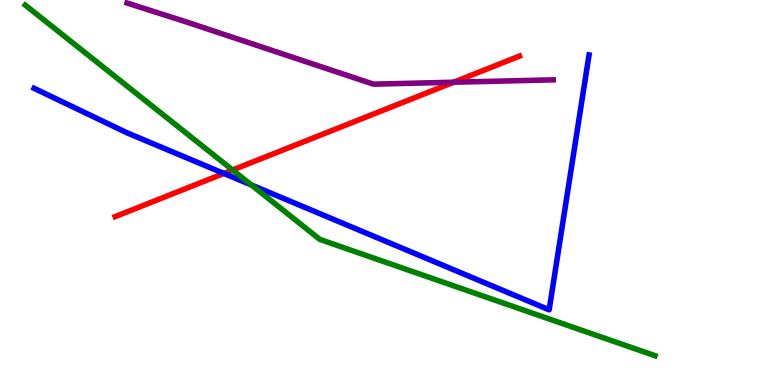[{'lines': ['blue', 'red'], 'intersections': [{'x': 2.89, 'y': 5.5}]}, {'lines': ['green', 'red'], 'intersections': [{'x': 3.0, 'y': 5.58}]}, {'lines': ['purple', 'red'], 'intersections': [{'x': 5.85, 'y': 7.86}]}, {'lines': ['blue', 'green'], 'intersections': [{'x': 3.24, 'y': 5.2}]}, {'lines': ['blue', 'purple'], 'intersections': []}, {'lines': ['green', 'purple'], 'intersections': []}]